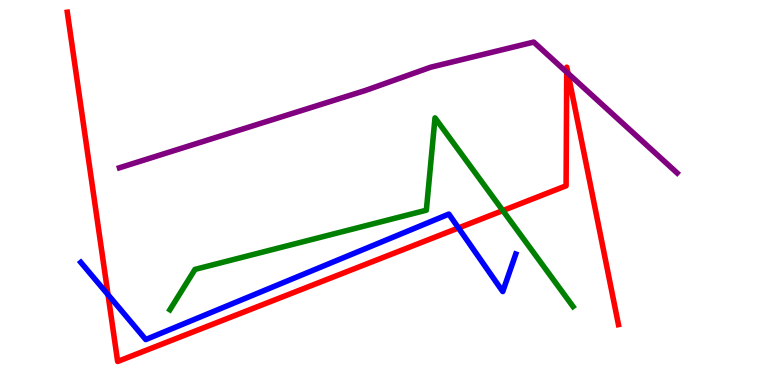[{'lines': ['blue', 'red'], 'intersections': [{'x': 1.39, 'y': 2.35}, {'x': 5.92, 'y': 4.08}]}, {'lines': ['green', 'red'], 'intersections': [{'x': 6.49, 'y': 4.53}]}, {'lines': ['purple', 'red'], 'intersections': [{'x': 7.31, 'y': 8.12}, {'x': 7.33, 'y': 8.09}]}, {'lines': ['blue', 'green'], 'intersections': []}, {'lines': ['blue', 'purple'], 'intersections': []}, {'lines': ['green', 'purple'], 'intersections': []}]